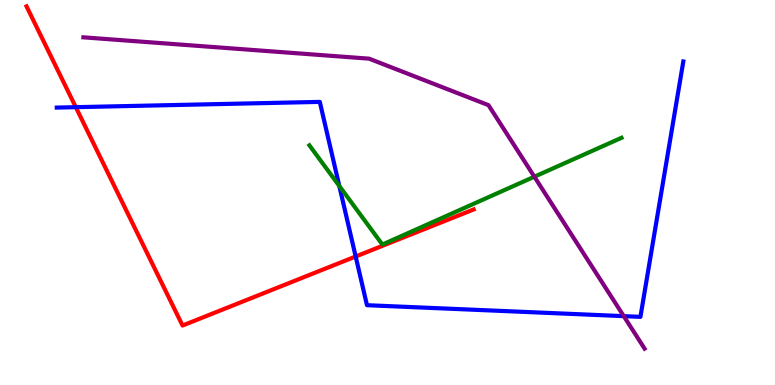[{'lines': ['blue', 'red'], 'intersections': [{'x': 0.978, 'y': 7.22}, {'x': 4.59, 'y': 3.34}]}, {'lines': ['green', 'red'], 'intersections': []}, {'lines': ['purple', 'red'], 'intersections': []}, {'lines': ['blue', 'green'], 'intersections': [{'x': 4.38, 'y': 5.17}]}, {'lines': ['blue', 'purple'], 'intersections': [{'x': 8.05, 'y': 1.79}]}, {'lines': ['green', 'purple'], 'intersections': [{'x': 6.89, 'y': 5.41}]}]